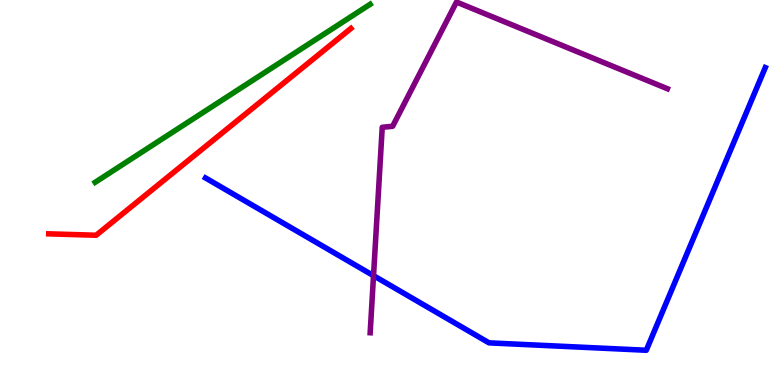[{'lines': ['blue', 'red'], 'intersections': []}, {'lines': ['green', 'red'], 'intersections': []}, {'lines': ['purple', 'red'], 'intersections': []}, {'lines': ['blue', 'green'], 'intersections': []}, {'lines': ['blue', 'purple'], 'intersections': [{'x': 4.82, 'y': 2.84}]}, {'lines': ['green', 'purple'], 'intersections': []}]